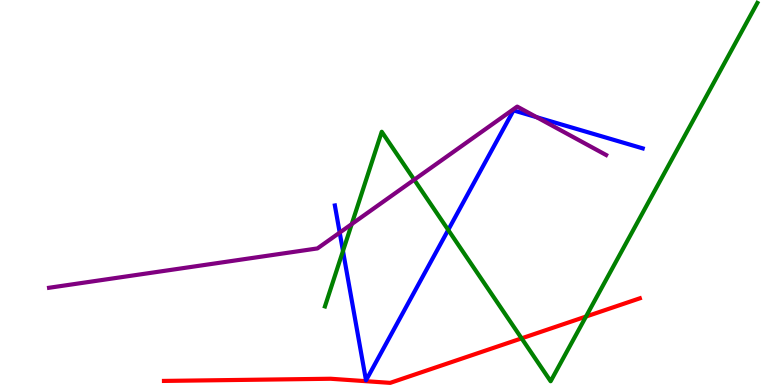[{'lines': ['blue', 'red'], 'intersections': []}, {'lines': ['green', 'red'], 'intersections': [{'x': 6.73, 'y': 1.21}, {'x': 7.56, 'y': 1.78}]}, {'lines': ['purple', 'red'], 'intersections': []}, {'lines': ['blue', 'green'], 'intersections': [{'x': 4.43, 'y': 3.48}, {'x': 5.78, 'y': 4.03}]}, {'lines': ['blue', 'purple'], 'intersections': [{'x': 4.38, 'y': 3.96}, {'x': 6.93, 'y': 6.96}]}, {'lines': ['green', 'purple'], 'intersections': [{'x': 4.54, 'y': 4.18}, {'x': 5.34, 'y': 5.33}]}]